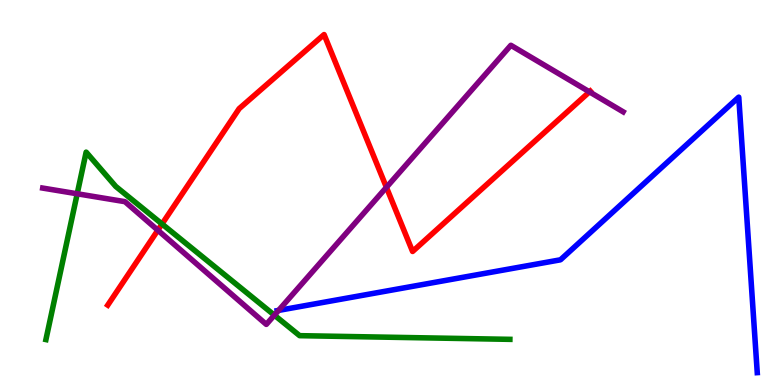[{'lines': ['blue', 'red'], 'intersections': []}, {'lines': ['green', 'red'], 'intersections': [{'x': 2.09, 'y': 4.18}]}, {'lines': ['purple', 'red'], 'intersections': [{'x': 2.04, 'y': 4.02}, {'x': 4.99, 'y': 5.13}, {'x': 7.61, 'y': 7.61}]}, {'lines': ['blue', 'green'], 'intersections': []}, {'lines': ['blue', 'purple'], 'intersections': [{'x': 3.59, 'y': 1.94}]}, {'lines': ['green', 'purple'], 'intersections': [{'x': 0.996, 'y': 4.97}, {'x': 3.54, 'y': 1.81}]}]